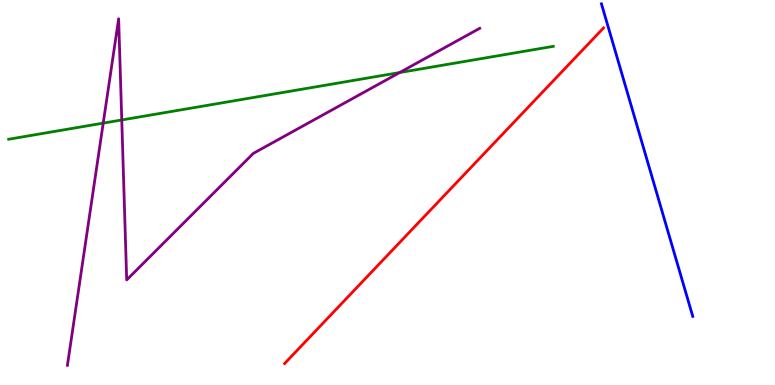[{'lines': ['blue', 'red'], 'intersections': []}, {'lines': ['green', 'red'], 'intersections': []}, {'lines': ['purple', 'red'], 'intersections': []}, {'lines': ['blue', 'green'], 'intersections': []}, {'lines': ['blue', 'purple'], 'intersections': []}, {'lines': ['green', 'purple'], 'intersections': [{'x': 1.33, 'y': 6.8}, {'x': 1.57, 'y': 6.88}, {'x': 5.16, 'y': 8.12}]}]